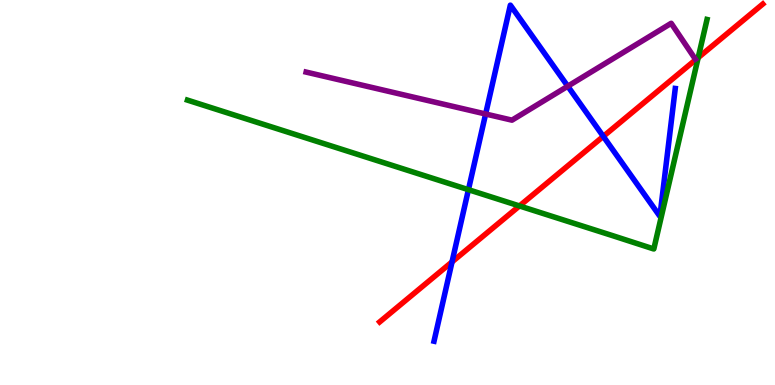[{'lines': ['blue', 'red'], 'intersections': [{'x': 5.83, 'y': 3.2}, {'x': 7.78, 'y': 6.46}]}, {'lines': ['green', 'red'], 'intersections': [{'x': 6.7, 'y': 4.65}, {'x': 9.01, 'y': 8.5}]}, {'lines': ['purple', 'red'], 'intersections': []}, {'lines': ['blue', 'green'], 'intersections': [{'x': 6.04, 'y': 5.07}]}, {'lines': ['blue', 'purple'], 'intersections': [{'x': 6.27, 'y': 7.04}, {'x': 7.33, 'y': 7.76}]}, {'lines': ['green', 'purple'], 'intersections': []}]